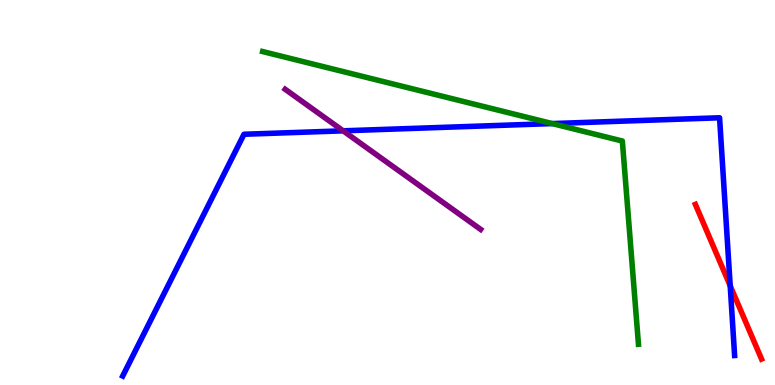[{'lines': ['blue', 'red'], 'intersections': [{'x': 9.42, 'y': 2.58}]}, {'lines': ['green', 'red'], 'intersections': []}, {'lines': ['purple', 'red'], 'intersections': []}, {'lines': ['blue', 'green'], 'intersections': [{'x': 7.13, 'y': 6.79}]}, {'lines': ['blue', 'purple'], 'intersections': [{'x': 4.43, 'y': 6.6}]}, {'lines': ['green', 'purple'], 'intersections': []}]